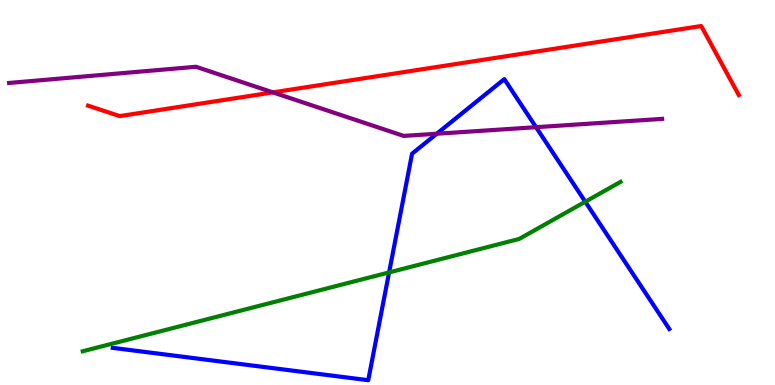[{'lines': ['blue', 'red'], 'intersections': []}, {'lines': ['green', 'red'], 'intersections': []}, {'lines': ['purple', 'red'], 'intersections': [{'x': 3.52, 'y': 7.6}]}, {'lines': ['blue', 'green'], 'intersections': [{'x': 5.02, 'y': 2.92}, {'x': 7.55, 'y': 4.76}]}, {'lines': ['blue', 'purple'], 'intersections': [{'x': 5.64, 'y': 6.53}, {'x': 6.92, 'y': 6.7}]}, {'lines': ['green', 'purple'], 'intersections': []}]